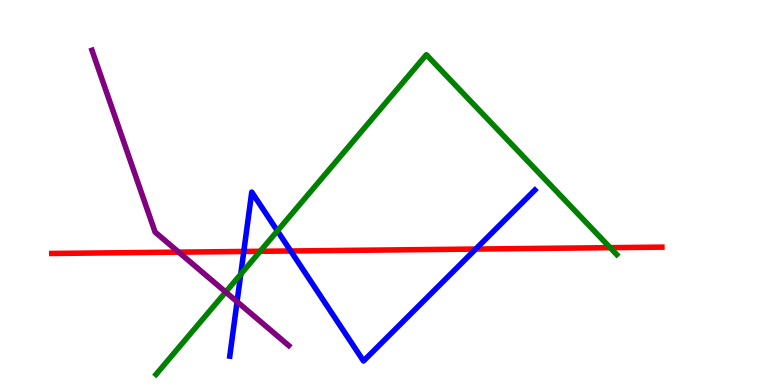[{'lines': ['blue', 'red'], 'intersections': [{'x': 3.15, 'y': 3.47}, {'x': 3.75, 'y': 3.48}, {'x': 6.14, 'y': 3.53}]}, {'lines': ['green', 'red'], 'intersections': [{'x': 3.36, 'y': 3.47}, {'x': 7.87, 'y': 3.57}]}, {'lines': ['purple', 'red'], 'intersections': [{'x': 2.31, 'y': 3.45}]}, {'lines': ['blue', 'green'], 'intersections': [{'x': 3.11, 'y': 2.88}, {'x': 3.58, 'y': 4.0}]}, {'lines': ['blue', 'purple'], 'intersections': [{'x': 3.06, 'y': 2.16}]}, {'lines': ['green', 'purple'], 'intersections': [{'x': 2.91, 'y': 2.41}]}]